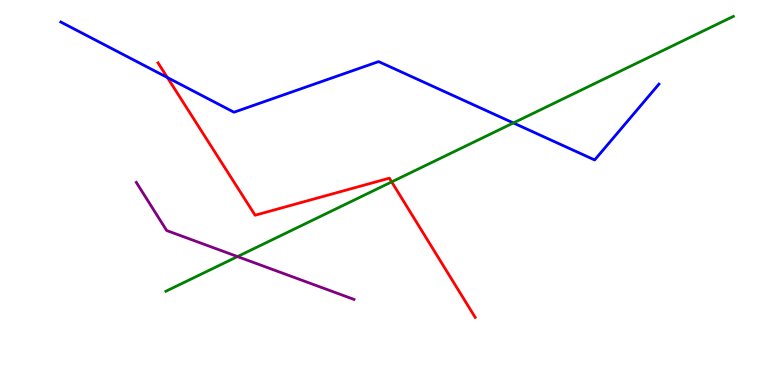[{'lines': ['blue', 'red'], 'intersections': [{'x': 2.16, 'y': 7.99}]}, {'lines': ['green', 'red'], 'intersections': [{'x': 5.05, 'y': 5.28}]}, {'lines': ['purple', 'red'], 'intersections': []}, {'lines': ['blue', 'green'], 'intersections': [{'x': 6.62, 'y': 6.81}]}, {'lines': ['blue', 'purple'], 'intersections': []}, {'lines': ['green', 'purple'], 'intersections': [{'x': 3.06, 'y': 3.34}]}]